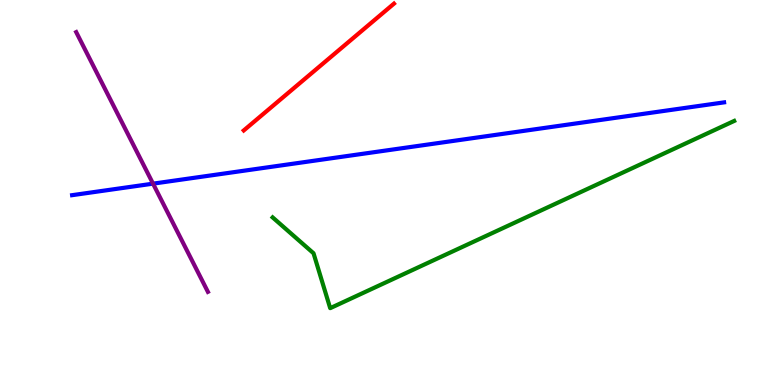[{'lines': ['blue', 'red'], 'intersections': []}, {'lines': ['green', 'red'], 'intersections': []}, {'lines': ['purple', 'red'], 'intersections': []}, {'lines': ['blue', 'green'], 'intersections': []}, {'lines': ['blue', 'purple'], 'intersections': [{'x': 1.97, 'y': 5.23}]}, {'lines': ['green', 'purple'], 'intersections': []}]